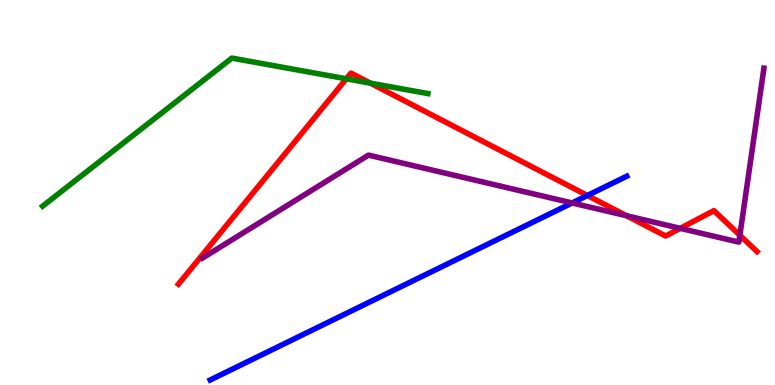[{'lines': ['blue', 'red'], 'intersections': [{'x': 7.58, 'y': 4.92}]}, {'lines': ['green', 'red'], 'intersections': [{'x': 4.47, 'y': 7.95}, {'x': 4.78, 'y': 7.84}]}, {'lines': ['purple', 'red'], 'intersections': [{'x': 8.08, 'y': 4.4}, {'x': 8.78, 'y': 4.07}, {'x': 9.55, 'y': 3.89}]}, {'lines': ['blue', 'green'], 'intersections': []}, {'lines': ['blue', 'purple'], 'intersections': [{'x': 7.38, 'y': 4.73}]}, {'lines': ['green', 'purple'], 'intersections': []}]